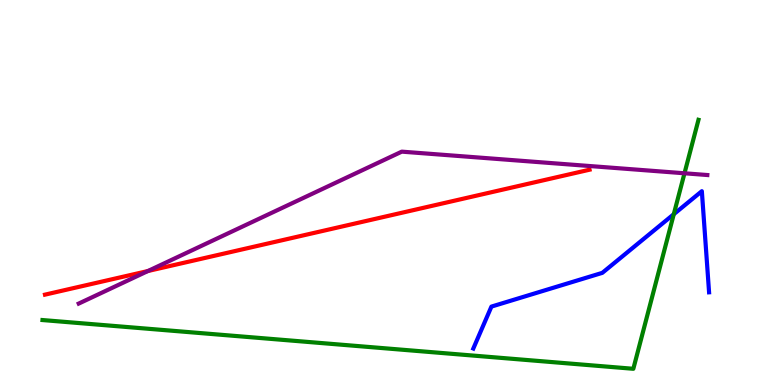[{'lines': ['blue', 'red'], 'intersections': []}, {'lines': ['green', 'red'], 'intersections': []}, {'lines': ['purple', 'red'], 'intersections': [{'x': 1.91, 'y': 2.96}]}, {'lines': ['blue', 'green'], 'intersections': [{'x': 8.69, 'y': 4.44}]}, {'lines': ['blue', 'purple'], 'intersections': []}, {'lines': ['green', 'purple'], 'intersections': [{'x': 8.83, 'y': 5.5}]}]